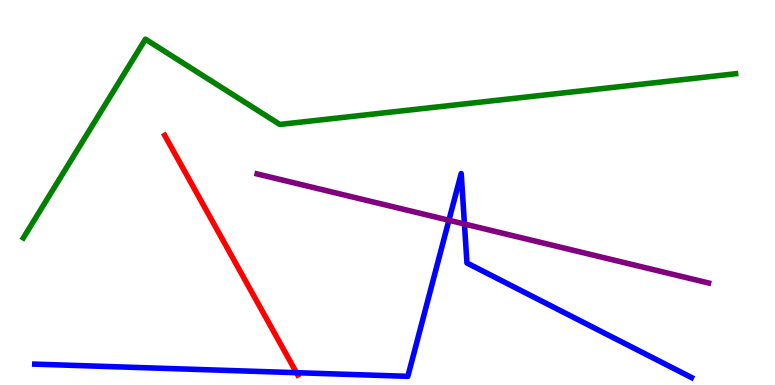[{'lines': ['blue', 'red'], 'intersections': [{'x': 3.83, 'y': 0.32}]}, {'lines': ['green', 'red'], 'intersections': []}, {'lines': ['purple', 'red'], 'intersections': []}, {'lines': ['blue', 'green'], 'intersections': []}, {'lines': ['blue', 'purple'], 'intersections': [{'x': 5.79, 'y': 4.28}, {'x': 5.99, 'y': 4.18}]}, {'lines': ['green', 'purple'], 'intersections': []}]